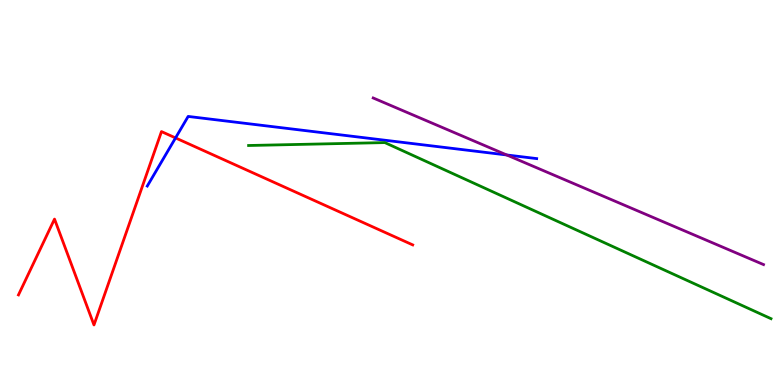[{'lines': ['blue', 'red'], 'intersections': [{'x': 2.27, 'y': 6.42}]}, {'lines': ['green', 'red'], 'intersections': []}, {'lines': ['purple', 'red'], 'intersections': []}, {'lines': ['blue', 'green'], 'intersections': []}, {'lines': ['blue', 'purple'], 'intersections': [{'x': 6.54, 'y': 5.97}]}, {'lines': ['green', 'purple'], 'intersections': []}]